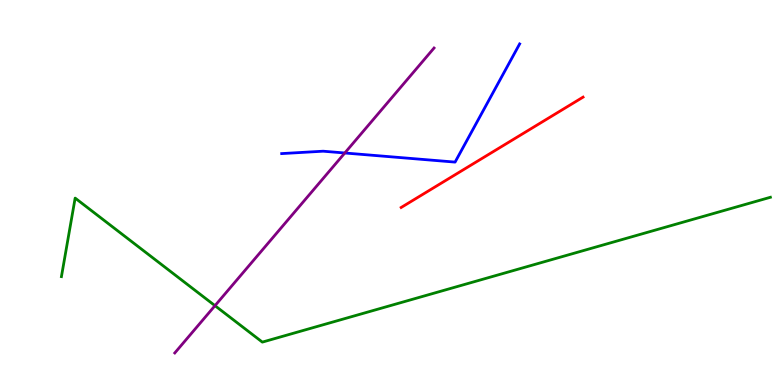[{'lines': ['blue', 'red'], 'intersections': []}, {'lines': ['green', 'red'], 'intersections': []}, {'lines': ['purple', 'red'], 'intersections': []}, {'lines': ['blue', 'green'], 'intersections': []}, {'lines': ['blue', 'purple'], 'intersections': [{'x': 4.45, 'y': 6.03}]}, {'lines': ['green', 'purple'], 'intersections': [{'x': 2.77, 'y': 2.06}]}]